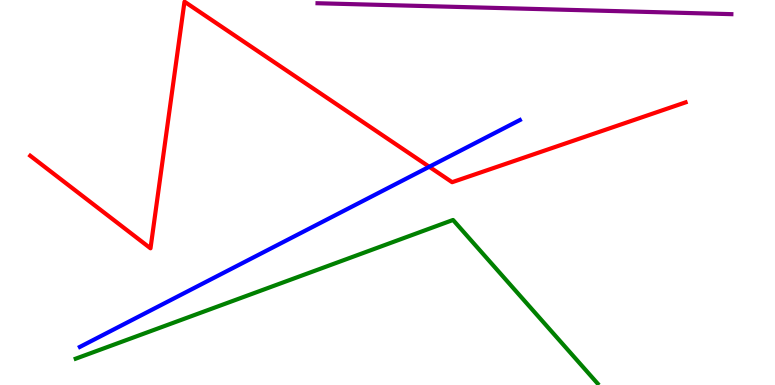[{'lines': ['blue', 'red'], 'intersections': [{'x': 5.54, 'y': 5.67}]}, {'lines': ['green', 'red'], 'intersections': []}, {'lines': ['purple', 'red'], 'intersections': []}, {'lines': ['blue', 'green'], 'intersections': []}, {'lines': ['blue', 'purple'], 'intersections': []}, {'lines': ['green', 'purple'], 'intersections': []}]